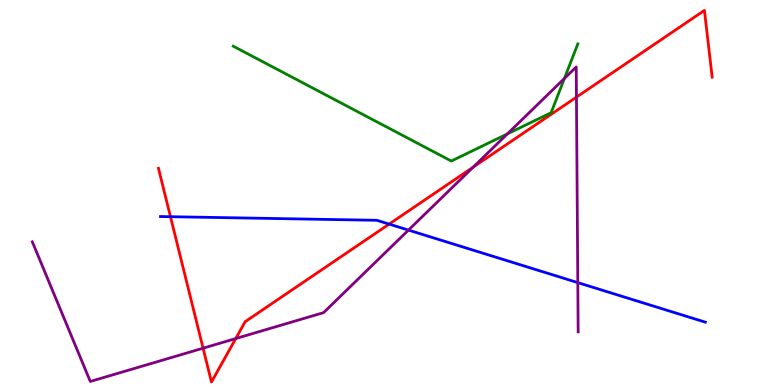[{'lines': ['blue', 'red'], 'intersections': [{'x': 2.2, 'y': 4.37}, {'x': 5.02, 'y': 4.18}]}, {'lines': ['green', 'red'], 'intersections': []}, {'lines': ['purple', 'red'], 'intersections': [{'x': 2.62, 'y': 0.956}, {'x': 3.04, 'y': 1.21}, {'x': 6.11, 'y': 5.66}, {'x': 7.44, 'y': 7.48}]}, {'lines': ['blue', 'green'], 'intersections': []}, {'lines': ['blue', 'purple'], 'intersections': [{'x': 5.27, 'y': 4.02}, {'x': 7.46, 'y': 2.66}]}, {'lines': ['green', 'purple'], 'intersections': [{'x': 6.55, 'y': 6.52}, {'x': 7.28, 'y': 7.96}]}]